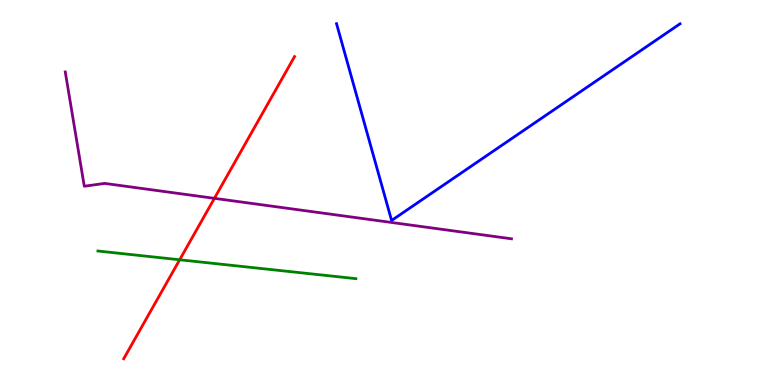[{'lines': ['blue', 'red'], 'intersections': []}, {'lines': ['green', 'red'], 'intersections': [{'x': 2.32, 'y': 3.25}]}, {'lines': ['purple', 'red'], 'intersections': [{'x': 2.77, 'y': 4.85}]}, {'lines': ['blue', 'green'], 'intersections': []}, {'lines': ['blue', 'purple'], 'intersections': []}, {'lines': ['green', 'purple'], 'intersections': []}]